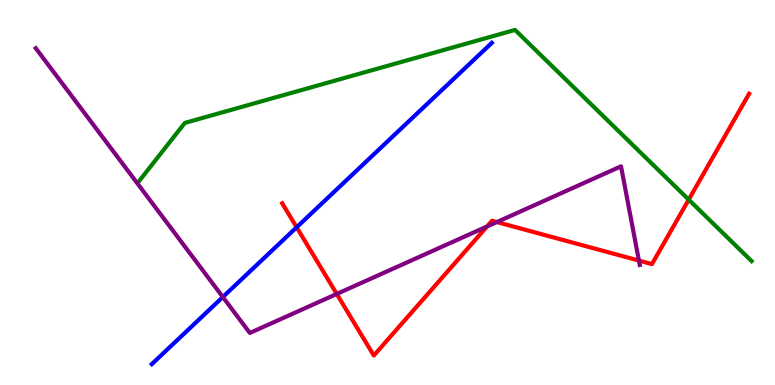[{'lines': ['blue', 'red'], 'intersections': [{'x': 3.83, 'y': 4.1}]}, {'lines': ['green', 'red'], 'intersections': [{'x': 8.89, 'y': 4.81}]}, {'lines': ['purple', 'red'], 'intersections': [{'x': 4.35, 'y': 2.37}, {'x': 6.28, 'y': 4.12}, {'x': 6.41, 'y': 4.23}, {'x': 8.24, 'y': 3.23}]}, {'lines': ['blue', 'green'], 'intersections': []}, {'lines': ['blue', 'purple'], 'intersections': [{'x': 2.88, 'y': 2.28}]}, {'lines': ['green', 'purple'], 'intersections': []}]